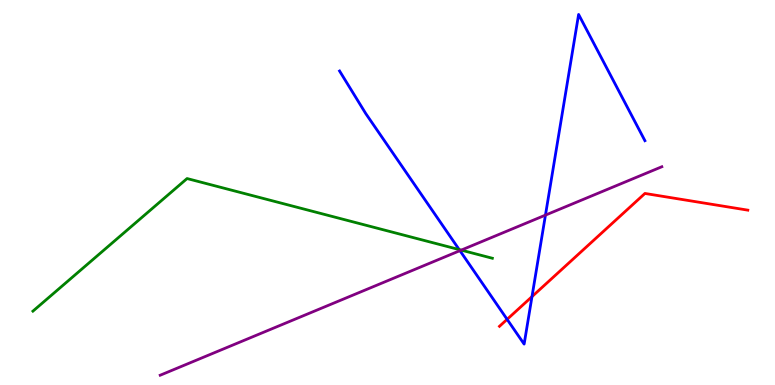[{'lines': ['blue', 'red'], 'intersections': [{'x': 6.54, 'y': 1.71}, {'x': 6.86, 'y': 2.3}]}, {'lines': ['green', 'red'], 'intersections': []}, {'lines': ['purple', 'red'], 'intersections': []}, {'lines': ['blue', 'green'], 'intersections': [{'x': 5.93, 'y': 3.52}]}, {'lines': ['blue', 'purple'], 'intersections': [{'x': 5.93, 'y': 3.49}, {'x': 7.04, 'y': 4.41}]}, {'lines': ['green', 'purple'], 'intersections': [{'x': 5.95, 'y': 3.5}]}]